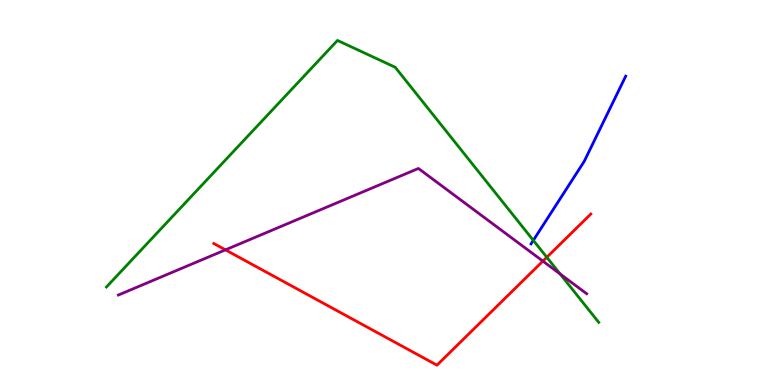[{'lines': ['blue', 'red'], 'intersections': []}, {'lines': ['green', 'red'], 'intersections': [{'x': 7.06, 'y': 3.32}]}, {'lines': ['purple', 'red'], 'intersections': [{'x': 2.91, 'y': 3.51}, {'x': 7.0, 'y': 3.22}]}, {'lines': ['blue', 'green'], 'intersections': [{'x': 6.88, 'y': 3.76}]}, {'lines': ['blue', 'purple'], 'intersections': []}, {'lines': ['green', 'purple'], 'intersections': [{'x': 7.23, 'y': 2.88}]}]